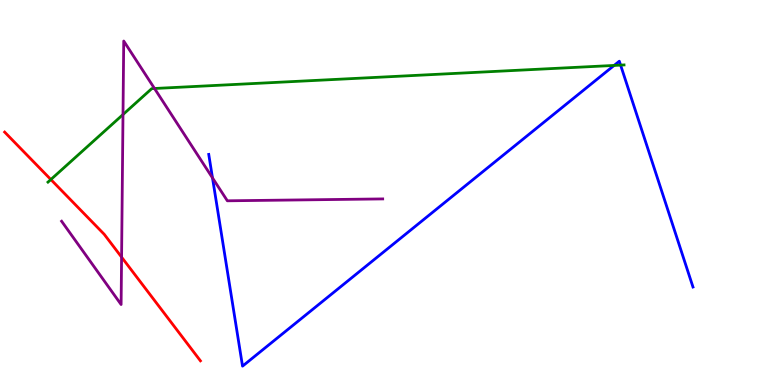[{'lines': ['blue', 'red'], 'intersections': []}, {'lines': ['green', 'red'], 'intersections': [{'x': 0.656, 'y': 5.34}]}, {'lines': ['purple', 'red'], 'intersections': [{'x': 1.57, 'y': 3.32}]}, {'lines': ['blue', 'green'], 'intersections': [{'x': 7.92, 'y': 8.3}, {'x': 8.01, 'y': 8.31}]}, {'lines': ['blue', 'purple'], 'intersections': [{'x': 2.74, 'y': 5.38}]}, {'lines': ['green', 'purple'], 'intersections': [{'x': 1.59, 'y': 7.03}, {'x': 1.99, 'y': 7.7}]}]